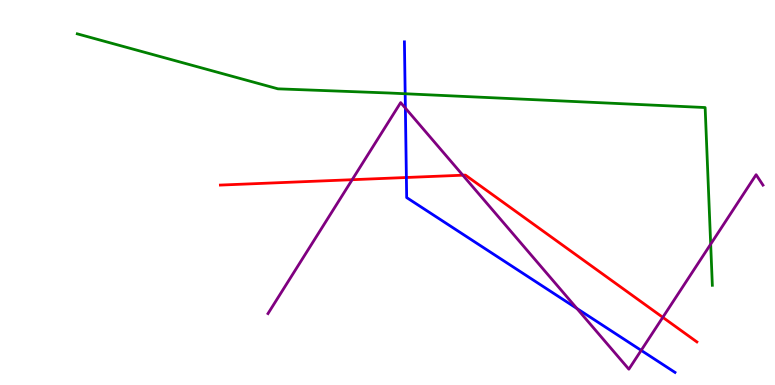[{'lines': ['blue', 'red'], 'intersections': [{'x': 5.24, 'y': 5.39}]}, {'lines': ['green', 'red'], 'intersections': []}, {'lines': ['purple', 'red'], 'intersections': [{'x': 4.54, 'y': 5.33}, {'x': 5.97, 'y': 5.45}, {'x': 8.55, 'y': 1.76}]}, {'lines': ['blue', 'green'], 'intersections': [{'x': 5.23, 'y': 7.57}]}, {'lines': ['blue', 'purple'], 'intersections': [{'x': 5.23, 'y': 7.19}, {'x': 7.44, 'y': 1.99}, {'x': 8.27, 'y': 0.9}]}, {'lines': ['green', 'purple'], 'intersections': [{'x': 9.17, 'y': 3.66}]}]